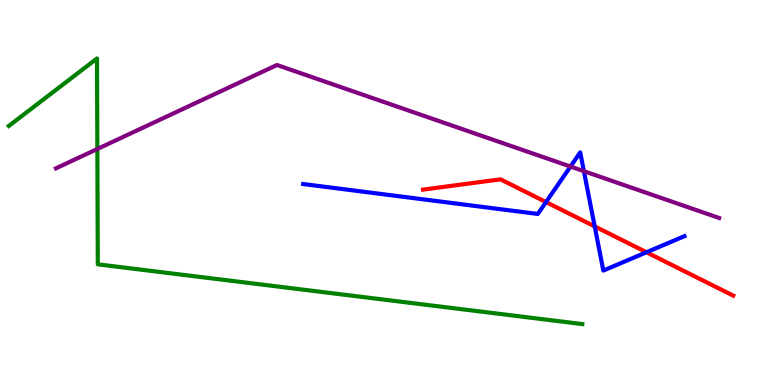[{'lines': ['blue', 'red'], 'intersections': [{'x': 7.05, 'y': 4.75}, {'x': 7.67, 'y': 4.12}, {'x': 8.34, 'y': 3.45}]}, {'lines': ['green', 'red'], 'intersections': []}, {'lines': ['purple', 'red'], 'intersections': []}, {'lines': ['blue', 'green'], 'intersections': []}, {'lines': ['blue', 'purple'], 'intersections': [{'x': 7.36, 'y': 5.67}, {'x': 7.53, 'y': 5.55}]}, {'lines': ['green', 'purple'], 'intersections': [{'x': 1.26, 'y': 6.13}]}]